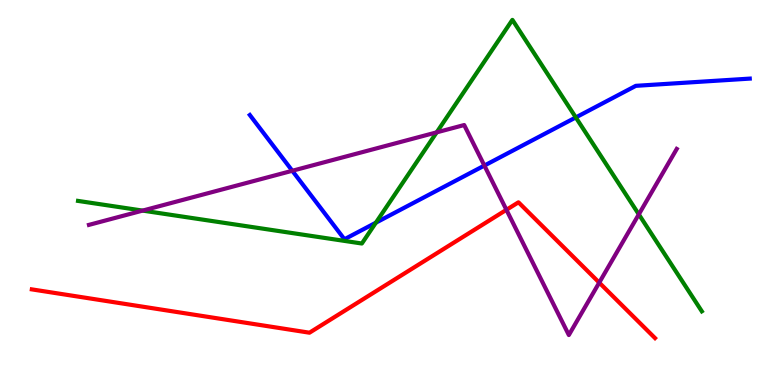[{'lines': ['blue', 'red'], 'intersections': []}, {'lines': ['green', 'red'], 'intersections': []}, {'lines': ['purple', 'red'], 'intersections': [{'x': 6.53, 'y': 4.55}, {'x': 7.73, 'y': 2.66}]}, {'lines': ['blue', 'green'], 'intersections': [{'x': 4.85, 'y': 4.22}, {'x': 7.43, 'y': 6.95}]}, {'lines': ['blue', 'purple'], 'intersections': [{'x': 3.77, 'y': 5.56}, {'x': 6.25, 'y': 5.7}]}, {'lines': ['green', 'purple'], 'intersections': [{'x': 1.84, 'y': 4.53}, {'x': 5.63, 'y': 6.56}, {'x': 8.24, 'y': 4.43}]}]